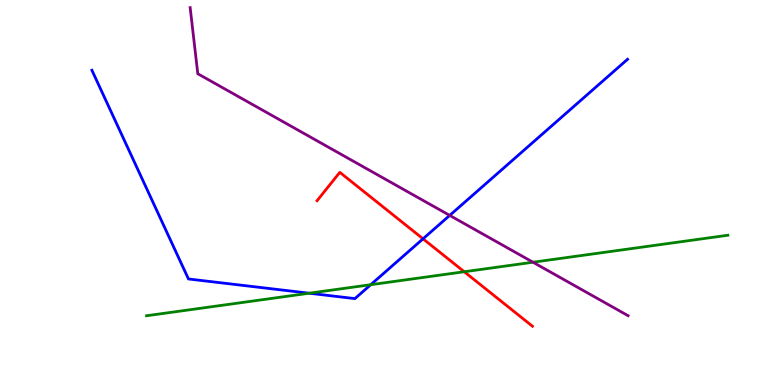[{'lines': ['blue', 'red'], 'intersections': [{'x': 5.46, 'y': 3.8}]}, {'lines': ['green', 'red'], 'intersections': [{'x': 5.99, 'y': 2.94}]}, {'lines': ['purple', 'red'], 'intersections': []}, {'lines': ['blue', 'green'], 'intersections': [{'x': 3.99, 'y': 2.38}, {'x': 4.78, 'y': 2.61}]}, {'lines': ['blue', 'purple'], 'intersections': [{'x': 5.8, 'y': 4.41}]}, {'lines': ['green', 'purple'], 'intersections': [{'x': 6.88, 'y': 3.19}]}]